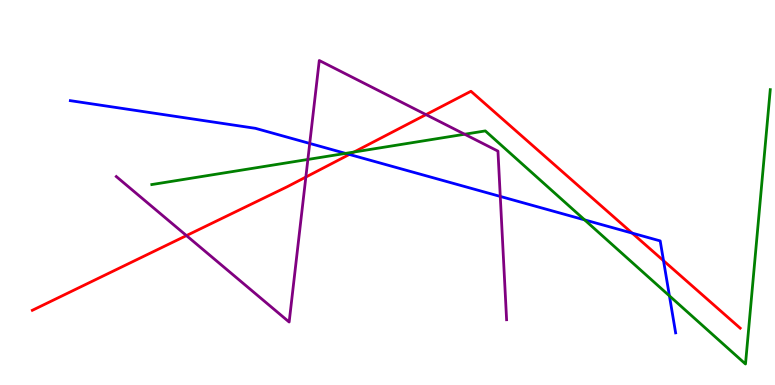[{'lines': ['blue', 'red'], 'intersections': [{'x': 4.51, 'y': 5.99}, {'x': 8.16, 'y': 3.95}, {'x': 8.56, 'y': 3.23}]}, {'lines': ['green', 'red'], 'intersections': [{'x': 4.57, 'y': 6.05}]}, {'lines': ['purple', 'red'], 'intersections': [{'x': 2.41, 'y': 3.88}, {'x': 3.95, 'y': 5.4}, {'x': 5.5, 'y': 7.02}]}, {'lines': ['blue', 'green'], 'intersections': [{'x': 4.46, 'y': 6.02}, {'x': 7.54, 'y': 4.29}, {'x': 8.64, 'y': 2.32}]}, {'lines': ['blue', 'purple'], 'intersections': [{'x': 4.0, 'y': 6.27}, {'x': 6.46, 'y': 4.9}]}, {'lines': ['green', 'purple'], 'intersections': [{'x': 3.97, 'y': 5.86}, {'x': 6.0, 'y': 6.51}]}]